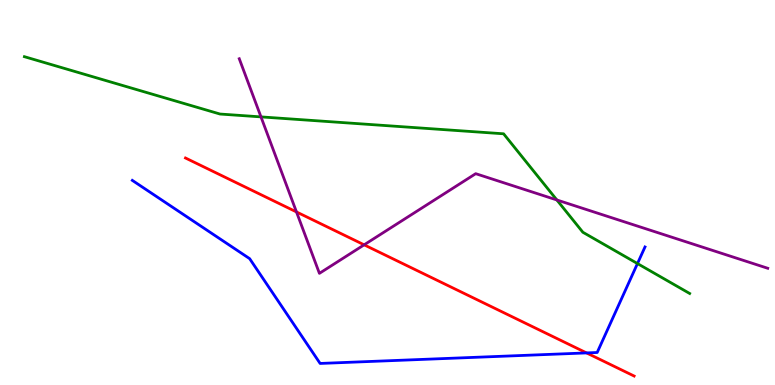[{'lines': ['blue', 'red'], 'intersections': [{'x': 7.57, 'y': 0.833}]}, {'lines': ['green', 'red'], 'intersections': []}, {'lines': ['purple', 'red'], 'intersections': [{'x': 3.83, 'y': 4.5}, {'x': 4.7, 'y': 3.64}]}, {'lines': ['blue', 'green'], 'intersections': [{'x': 8.23, 'y': 3.15}]}, {'lines': ['blue', 'purple'], 'intersections': []}, {'lines': ['green', 'purple'], 'intersections': [{'x': 3.37, 'y': 6.96}, {'x': 7.19, 'y': 4.81}]}]